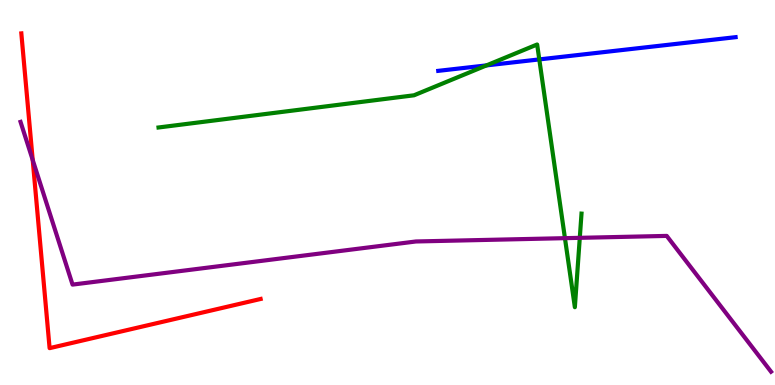[{'lines': ['blue', 'red'], 'intersections': []}, {'lines': ['green', 'red'], 'intersections': []}, {'lines': ['purple', 'red'], 'intersections': [{'x': 0.422, 'y': 5.85}]}, {'lines': ['blue', 'green'], 'intersections': [{'x': 6.28, 'y': 8.3}, {'x': 6.96, 'y': 8.46}]}, {'lines': ['blue', 'purple'], 'intersections': []}, {'lines': ['green', 'purple'], 'intersections': [{'x': 7.29, 'y': 3.81}, {'x': 7.48, 'y': 3.82}]}]